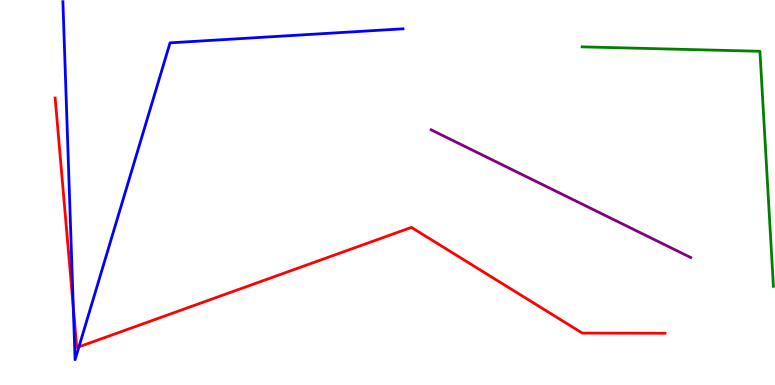[{'lines': ['blue', 'red'], 'intersections': [{'x': 0.946, 'y': 2.02}, {'x': 1.02, 'y': 0.991}]}, {'lines': ['green', 'red'], 'intersections': []}, {'lines': ['purple', 'red'], 'intersections': []}, {'lines': ['blue', 'green'], 'intersections': []}, {'lines': ['blue', 'purple'], 'intersections': []}, {'lines': ['green', 'purple'], 'intersections': []}]